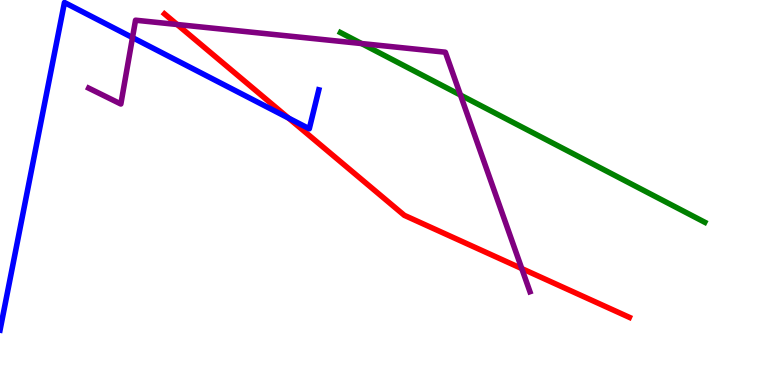[{'lines': ['blue', 'red'], 'intersections': [{'x': 3.72, 'y': 6.93}]}, {'lines': ['green', 'red'], 'intersections': []}, {'lines': ['purple', 'red'], 'intersections': [{'x': 2.29, 'y': 9.36}, {'x': 6.73, 'y': 3.02}]}, {'lines': ['blue', 'green'], 'intersections': []}, {'lines': ['blue', 'purple'], 'intersections': [{'x': 1.71, 'y': 9.02}]}, {'lines': ['green', 'purple'], 'intersections': [{'x': 4.67, 'y': 8.87}, {'x': 5.94, 'y': 7.53}]}]